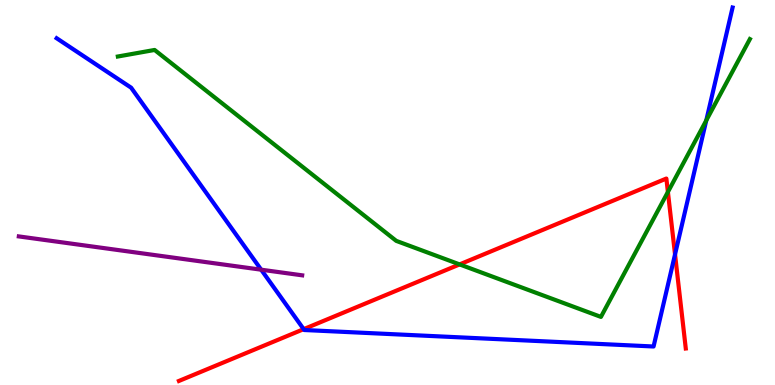[{'lines': ['blue', 'red'], 'intersections': [{'x': 3.92, 'y': 1.45}, {'x': 8.71, 'y': 3.39}]}, {'lines': ['green', 'red'], 'intersections': [{'x': 5.93, 'y': 3.13}, {'x': 8.62, 'y': 5.01}]}, {'lines': ['purple', 'red'], 'intersections': []}, {'lines': ['blue', 'green'], 'intersections': [{'x': 9.11, 'y': 6.87}]}, {'lines': ['blue', 'purple'], 'intersections': [{'x': 3.37, 'y': 2.99}]}, {'lines': ['green', 'purple'], 'intersections': []}]